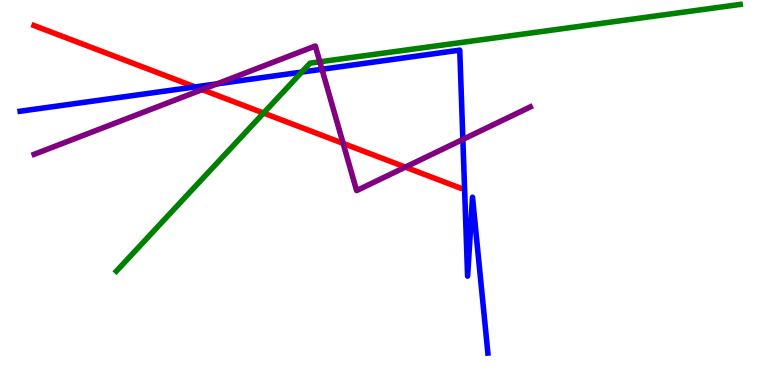[{'lines': ['blue', 'red'], 'intersections': [{'x': 2.52, 'y': 7.74}]}, {'lines': ['green', 'red'], 'intersections': [{'x': 3.4, 'y': 7.06}]}, {'lines': ['purple', 'red'], 'intersections': [{'x': 2.61, 'y': 7.67}, {'x': 4.43, 'y': 6.28}, {'x': 5.23, 'y': 5.66}]}, {'lines': ['blue', 'green'], 'intersections': [{'x': 3.89, 'y': 8.13}]}, {'lines': ['blue', 'purple'], 'intersections': [{'x': 2.8, 'y': 7.82}, {'x': 4.15, 'y': 8.2}, {'x': 5.97, 'y': 6.38}]}, {'lines': ['green', 'purple'], 'intersections': [{'x': 4.13, 'y': 8.39}]}]